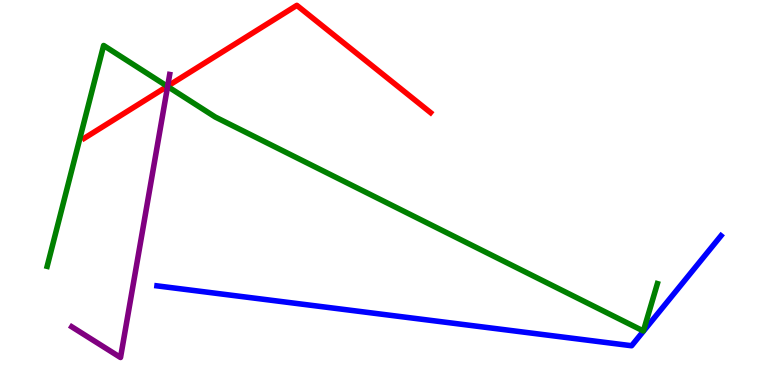[{'lines': ['blue', 'red'], 'intersections': []}, {'lines': ['green', 'red'], 'intersections': [{'x': 2.16, 'y': 7.76}]}, {'lines': ['purple', 'red'], 'intersections': [{'x': 2.16, 'y': 7.76}]}, {'lines': ['blue', 'green'], 'intersections': []}, {'lines': ['blue', 'purple'], 'intersections': []}, {'lines': ['green', 'purple'], 'intersections': [{'x': 2.16, 'y': 7.75}]}]